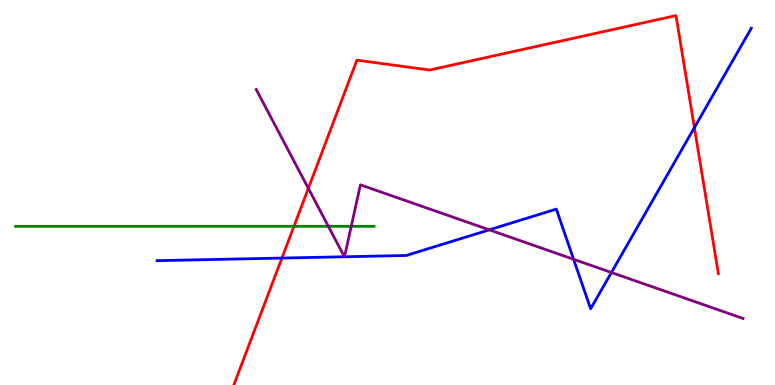[{'lines': ['blue', 'red'], 'intersections': [{'x': 3.64, 'y': 3.3}, {'x': 8.96, 'y': 6.69}]}, {'lines': ['green', 'red'], 'intersections': [{'x': 3.79, 'y': 4.12}]}, {'lines': ['purple', 'red'], 'intersections': [{'x': 3.98, 'y': 5.11}]}, {'lines': ['blue', 'green'], 'intersections': []}, {'lines': ['blue', 'purple'], 'intersections': [{'x': 4.44, 'y': 3.33}, {'x': 4.45, 'y': 3.33}, {'x': 6.31, 'y': 4.03}, {'x': 7.4, 'y': 3.27}, {'x': 7.89, 'y': 2.92}]}, {'lines': ['green', 'purple'], 'intersections': [{'x': 4.24, 'y': 4.12}, {'x': 4.53, 'y': 4.12}]}]